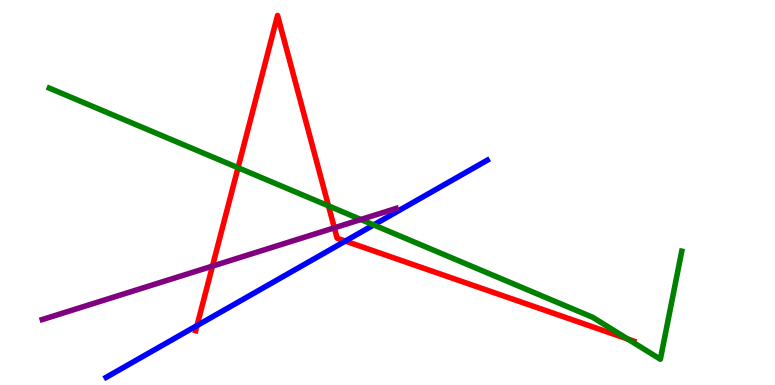[{'lines': ['blue', 'red'], 'intersections': [{'x': 2.54, 'y': 1.54}, {'x': 4.46, 'y': 3.74}]}, {'lines': ['green', 'red'], 'intersections': [{'x': 3.07, 'y': 5.64}, {'x': 4.24, 'y': 4.65}, {'x': 8.1, 'y': 1.19}]}, {'lines': ['purple', 'red'], 'intersections': [{'x': 2.74, 'y': 3.09}, {'x': 4.31, 'y': 4.08}]}, {'lines': ['blue', 'green'], 'intersections': [{'x': 4.82, 'y': 4.16}]}, {'lines': ['blue', 'purple'], 'intersections': []}, {'lines': ['green', 'purple'], 'intersections': [{'x': 4.66, 'y': 4.3}]}]